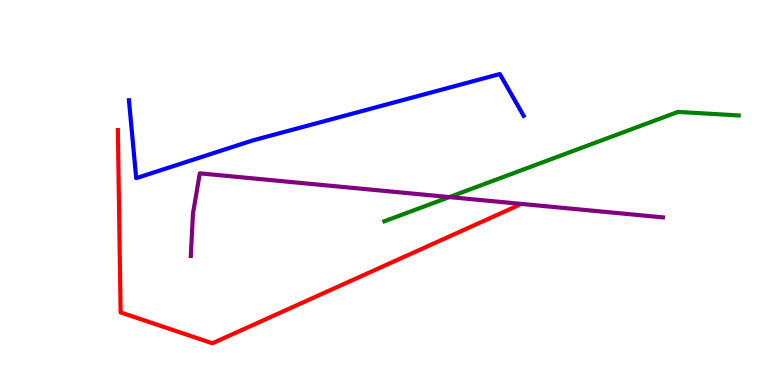[{'lines': ['blue', 'red'], 'intersections': []}, {'lines': ['green', 'red'], 'intersections': []}, {'lines': ['purple', 'red'], 'intersections': []}, {'lines': ['blue', 'green'], 'intersections': []}, {'lines': ['blue', 'purple'], 'intersections': []}, {'lines': ['green', 'purple'], 'intersections': [{'x': 5.8, 'y': 4.88}]}]